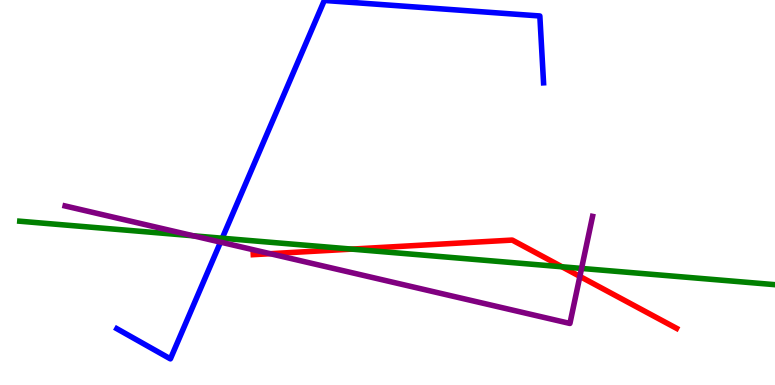[{'lines': ['blue', 'red'], 'intersections': []}, {'lines': ['green', 'red'], 'intersections': [{'x': 4.54, 'y': 3.53}, {'x': 7.25, 'y': 3.07}]}, {'lines': ['purple', 'red'], 'intersections': [{'x': 3.49, 'y': 3.41}, {'x': 7.48, 'y': 2.82}]}, {'lines': ['blue', 'green'], 'intersections': [{'x': 2.87, 'y': 3.81}]}, {'lines': ['blue', 'purple'], 'intersections': [{'x': 2.85, 'y': 3.71}]}, {'lines': ['green', 'purple'], 'intersections': [{'x': 2.49, 'y': 3.88}, {'x': 7.5, 'y': 3.03}]}]